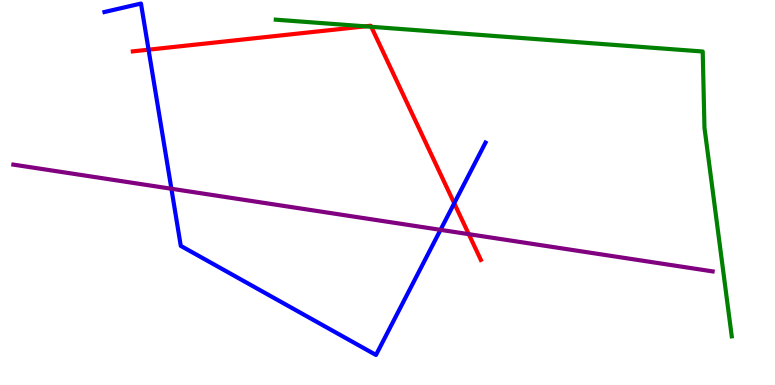[{'lines': ['blue', 'red'], 'intersections': [{'x': 1.92, 'y': 8.71}, {'x': 5.86, 'y': 4.72}]}, {'lines': ['green', 'red'], 'intersections': [{'x': 4.71, 'y': 9.32}, {'x': 4.79, 'y': 9.3}]}, {'lines': ['purple', 'red'], 'intersections': [{'x': 6.05, 'y': 3.92}]}, {'lines': ['blue', 'green'], 'intersections': []}, {'lines': ['blue', 'purple'], 'intersections': [{'x': 2.21, 'y': 5.1}, {'x': 5.68, 'y': 4.03}]}, {'lines': ['green', 'purple'], 'intersections': []}]